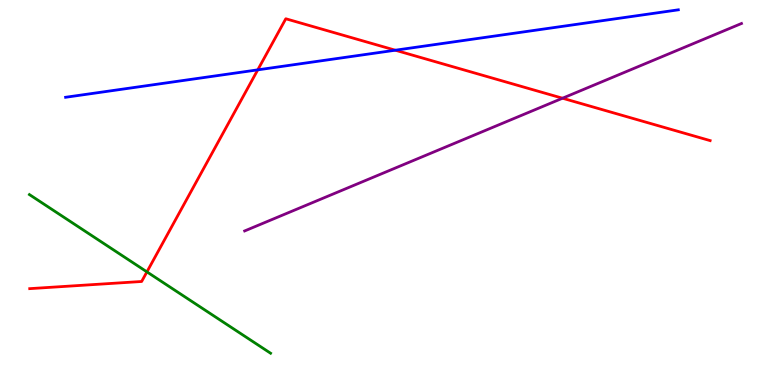[{'lines': ['blue', 'red'], 'intersections': [{'x': 3.33, 'y': 8.19}, {'x': 5.1, 'y': 8.7}]}, {'lines': ['green', 'red'], 'intersections': [{'x': 1.9, 'y': 2.94}]}, {'lines': ['purple', 'red'], 'intersections': [{'x': 7.26, 'y': 7.45}]}, {'lines': ['blue', 'green'], 'intersections': []}, {'lines': ['blue', 'purple'], 'intersections': []}, {'lines': ['green', 'purple'], 'intersections': []}]